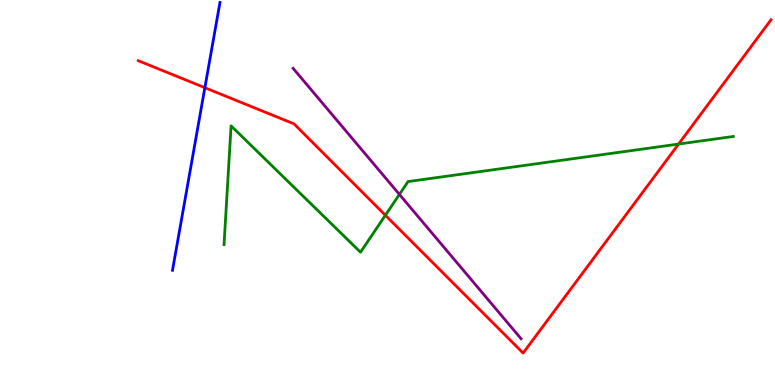[{'lines': ['blue', 'red'], 'intersections': [{'x': 2.64, 'y': 7.72}]}, {'lines': ['green', 'red'], 'intersections': [{'x': 4.97, 'y': 4.41}, {'x': 8.76, 'y': 6.26}]}, {'lines': ['purple', 'red'], 'intersections': []}, {'lines': ['blue', 'green'], 'intersections': []}, {'lines': ['blue', 'purple'], 'intersections': []}, {'lines': ['green', 'purple'], 'intersections': [{'x': 5.15, 'y': 4.95}]}]